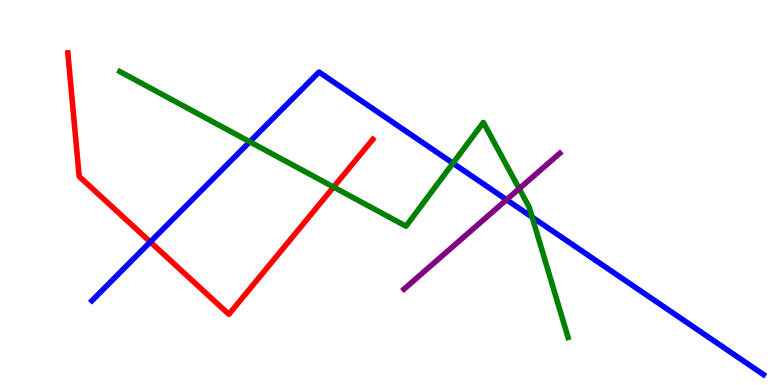[{'lines': ['blue', 'red'], 'intersections': [{'x': 1.94, 'y': 3.72}]}, {'lines': ['green', 'red'], 'intersections': [{'x': 4.3, 'y': 5.14}]}, {'lines': ['purple', 'red'], 'intersections': []}, {'lines': ['blue', 'green'], 'intersections': [{'x': 3.22, 'y': 6.32}, {'x': 5.84, 'y': 5.76}, {'x': 6.87, 'y': 4.36}]}, {'lines': ['blue', 'purple'], 'intersections': [{'x': 6.54, 'y': 4.81}]}, {'lines': ['green', 'purple'], 'intersections': [{'x': 6.7, 'y': 5.1}]}]